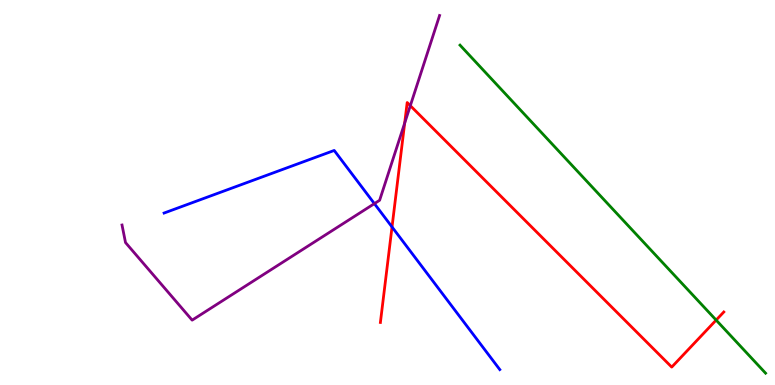[{'lines': ['blue', 'red'], 'intersections': [{'x': 5.06, 'y': 4.1}]}, {'lines': ['green', 'red'], 'intersections': [{'x': 9.24, 'y': 1.69}]}, {'lines': ['purple', 'red'], 'intersections': [{'x': 5.22, 'y': 6.8}, {'x': 5.29, 'y': 7.26}]}, {'lines': ['blue', 'green'], 'intersections': []}, {'lines': ['blue', 'purple'], 'intersections': [{'x': 4.83, 'y': 4.71}]}, {'lines': ['green', 'purple'], 'intersections': []}]